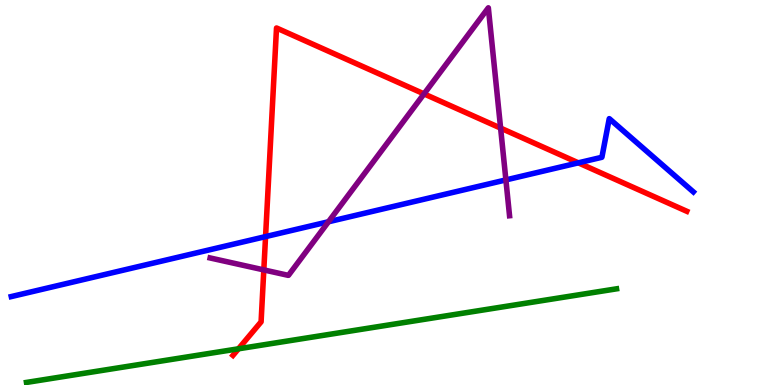[{'lines': ['blue', 'red'], 'intersections': [{'x': 3.43, 'y': 3.85}, {'x': 7.46, 'y': 5.77}]}, {'lines': ['green', 'red'], 'intersections': [{'x': 3.08, 'y': 0.94}]}, {'lines': ['purple', 'red'], 'intersections': [{'x': 3.4, 'y': 2.99}, {'x': 5.47, 'y': 7.56}, {'x': 6.46, 'y': 6.67}]}, {'lines': ['blue', 'green'], 'intersections': []}, {'lines': ['blue', 'purple'], 'intersections': [{'x': 4.24, 'y': 4.24}, {'x': 6.53, 'y': 5.33}]}, {'lines': ['green', 'purple'], 'intersections': []}]